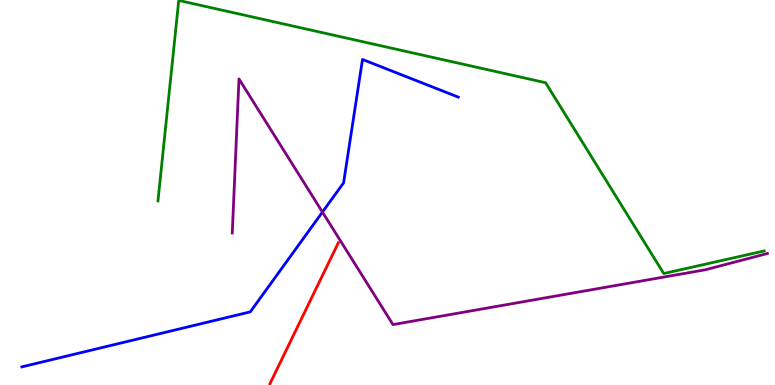[{'lines': ['blue', 'red'], 'intersections': []}, {'lines': ['green', 'red'], 'intersections': []}, {'lines': ['purple', 'red'], 'intersections': []}, {'lines': ['blue', 'green'], 'intersections': []}, {'lines': ['blue', 'purple'], 'intersections': [{'x': 4.16, 'y': 4.49}]}, {'lines': ['green', 'purple'], 'intersections': []}]